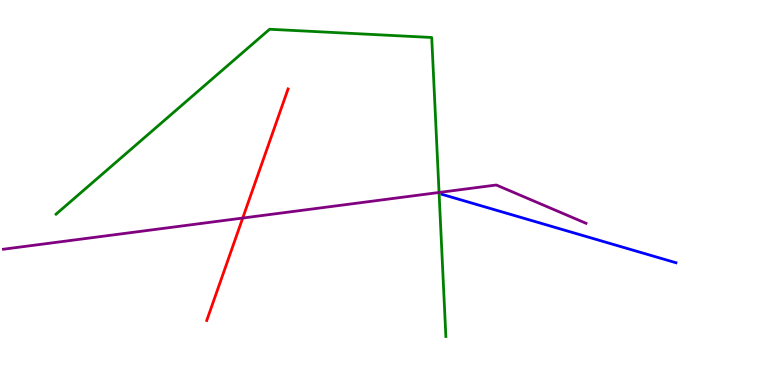[{'lines': ['blue', 'red'], 'intersections': []}, {'lines': ['green', 'red'], 'intersections': []}, {'lines': ['purple', 'red'], 'intersections': [{'x': 3.13, 'y': 4.34}]}, {'lines': ['blue', 'green'], 'intersections': []}, {'lines': ['blue', 'purple'], 'intersections': []}, {'lines': ['green', 'purple'], 'intersections': [{'x': 5.67, 'y': 5.0}]}]